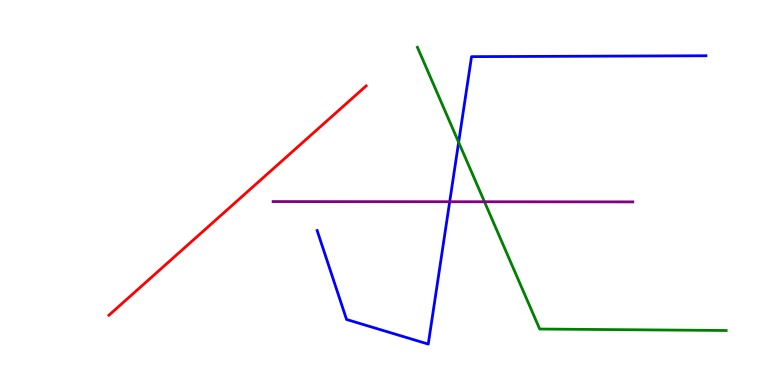[{'lines': ['blue', 'red'], 'intersections': []}, {'lines': ['green', 'red'], 'intersections': []}, {'lines': ['purple', 'red'], 'intersections': []}, {'lines': ['blue', 'green'], 'intersections': [{'x': 5.92, 'y': 6.3}]}, {'lines': ['blue', 'purple'], 'intersections': [{'x': 5.8, 'y': 4.76}]}, {'lines': ['green', 'purple'], 'intersections': [{'x': 6.25, 'y': 4.76}]}]